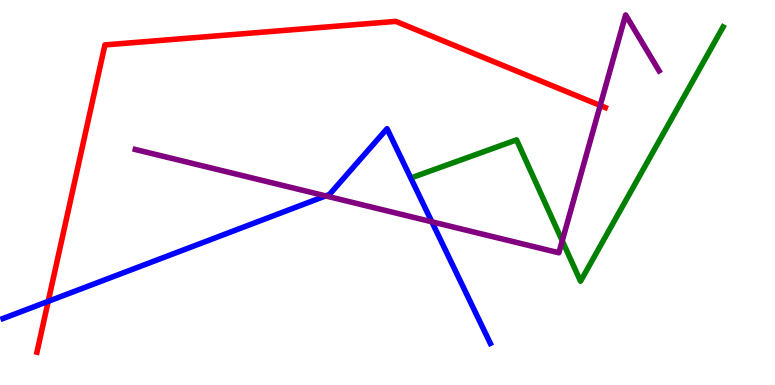[{'lines': ['blue', 'red'], 'intersections': [{'x': 0.622, 'y': 2.17}]}, {'lines': ['green', 'red'], 'intersections': []}, {'lines': ['purple', 'red'], 'intersections': [{'x': 7.74, 'y': 7.26}]}, {'lines': ['blue', 'green'], 'intersections': []}, {'lines': ['blue', 'purple'], 'intersections': [{'x': 4.2, 'y': 4.91}, {'x': 5.57, 'y': 4.24}]}, {'lines': ['green', 'purple'], 'intersections': [{'x': 7.25, 'y': 3.75}]}]